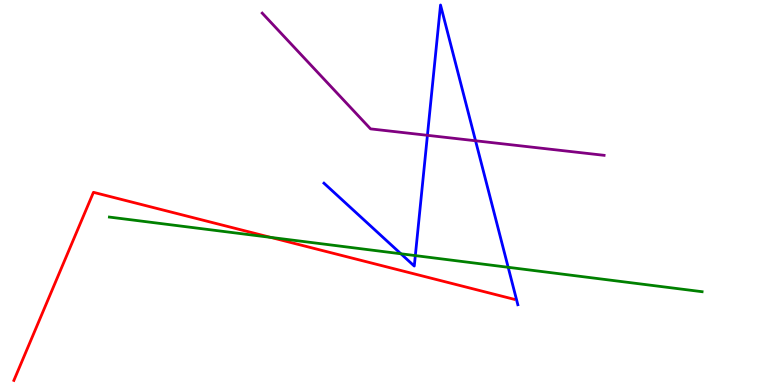[{'lines': ['blue', 'red'], 'intersections': []}, {'lines': ['green', 'red'], 'intersections': [{'x': 3.49, 'y': 3.83}]}, {'lines': ['purple', 'red'], 'intersections': []}, {'lines': ['blue', 'green'], 'intersections': [{'x': 5.17, 'y': 3.41}, {'x': 5.36, 'y': 3.36}, {'x': 6.56, 'y': 3.06}]}, {'lines': ['blue', 'purple'], 'intersections': [{'x': 5.52, 'y': 6.49}, {'x': 6.14, 'y': 6.34}]}, {'lines': ['green', 'purple'], 'intersections': []}]